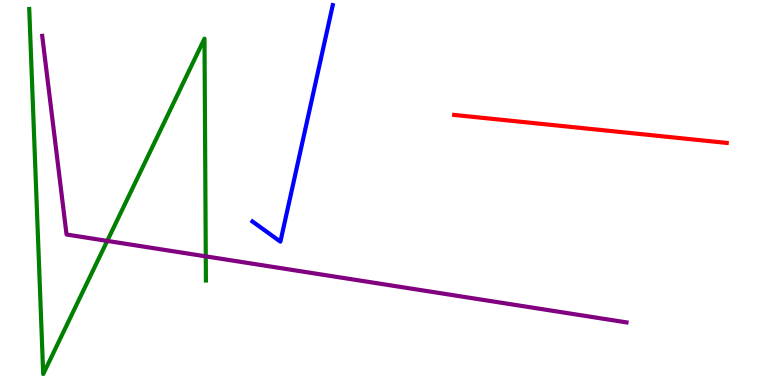[{'lines': ['blue', 'red'], 'intersections': []}, {'lines': ['green', 'red'], 'intersections': []}, {'lines': ['purple', 'red'], 'intersections': []}, {'lines': ['blue', 'green'], 'intersections': []}, {'lines': ['blue', 'purple'], 'intersections': []}, {'lines': ['green', 'purple'], 'intersections': [{'x': 1.38, 'y': 3.74}, {'x': 2.66, 'y': 3.34}]}]